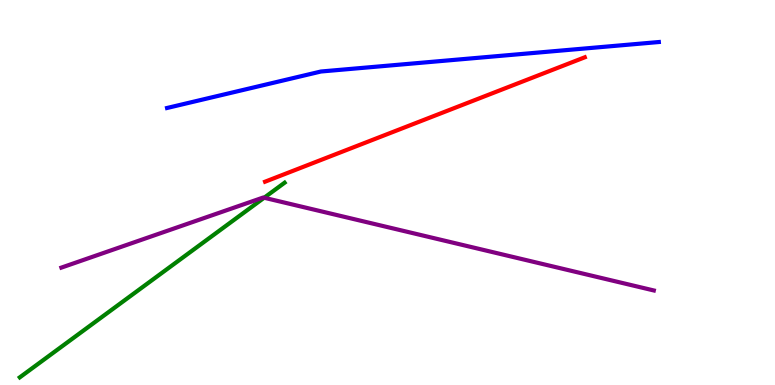[{'lines': ['blue', 'red'], 'intersections': []}, {'lines': ['green', 'red'], 'intersections': []}, {'lines': ['purple', 'red'], 'intersections': []}, {'lines': ['blue', 'green'], 'intersections': []}, {'lines': ['blue', 'purple'], 'intersections': []}, {'lines': ['green', 'purple'], 'intersections': [{'x': 3.41, 'y': 4.86}]}]